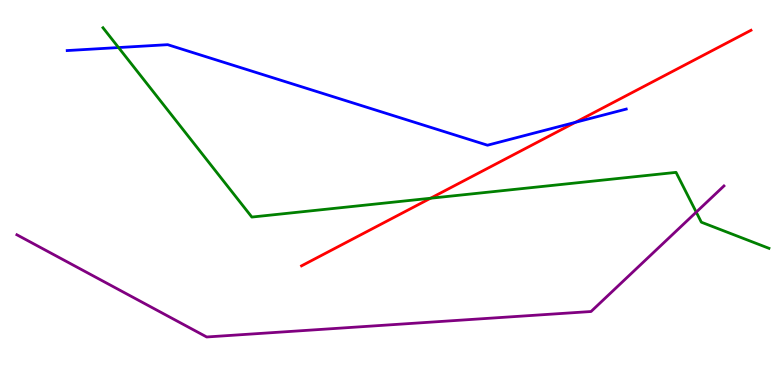[{'lines': ['blue', 'red'], 'intersections': [{'x': 7.42, 'y': 6.82}]}, {'lines': ['green', 'red'], 'intersections': [{'x': 5.56, 'y': 4.85}]}, {'lines': ['purple', 'red'], 'intersections': []}, {'lines': ['blue', 'green'], 'intersections': [{'x': 1.53, 'y': 8.76}]}, {'lines': ['blue', 'purple'], 'intersections': []}, {'lines': ['green', 'purple'], 'intersections': [{'x': 8.98, 'y': 4.49}]}]